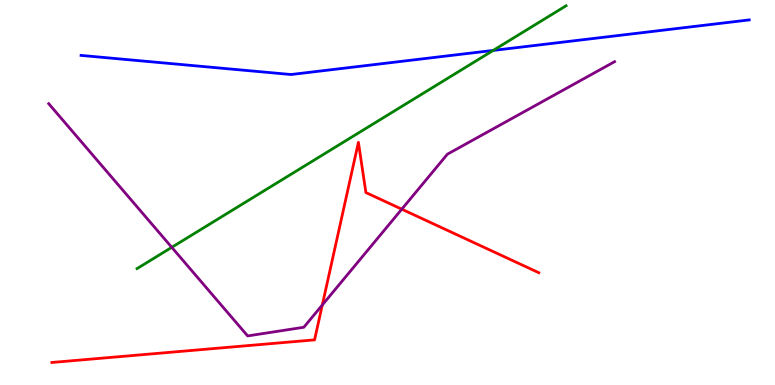[{'lines': ['blue', 'red'], 'intersections': []}, {'lines': ['green', 'red'], 'intersections': []}, {'lines': ['purple', 'red'], 'intersections': [{'x': 4.16, 'y': 2.08}, {'x': 5.18, 'y': 4.57}]}, {'lines': ['blue', 'green'], 'intersections': [{'x': 6.36, 'y': 8.69}]}, {'lines': ['blue', 'purple'], 'intersections': []}, {'lines': ['green', 'purple'], 'intersections': [{'x': 2.22, 'y': 3.58}]}]